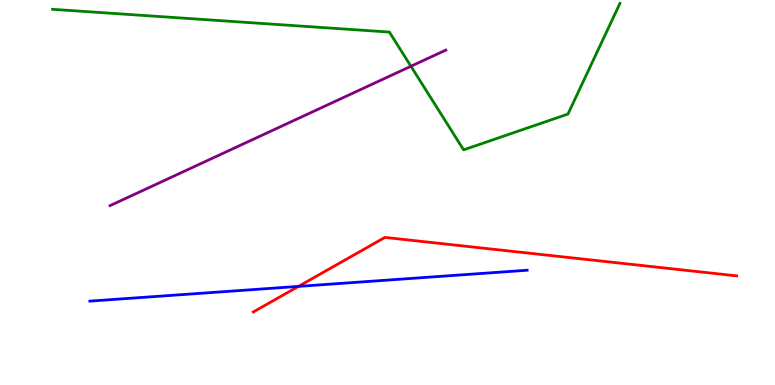[{'lines': ['blue', 'red'], 'intersections': [{'x': 3.85, 'y': 2.56}]}, {'lines': ['green', 'red'], 'intersections': []}, {'lines': ['purple', 'red'], 'intersections': []}, {'lines': ['blue', 'green'], 'intersections': []}, {'lines': ['blue', 'purple'], 'intersections': []}, {'lines': ['green', 'purple'], 'intersections': [{'x': 5.3, 'y': 8.28}]}]